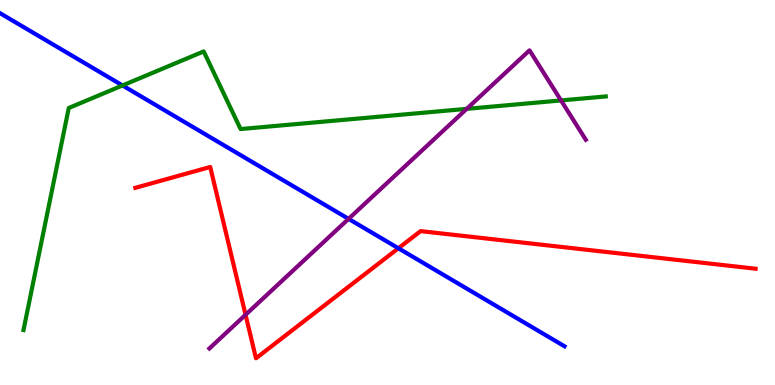[{'lines': ['blue', 'red'], 'intersections': [{'x': 5.14, 'y': 3.55}]}, {'lines': ['green', 'red'], 'intersections': []}, {'lines': ['purple', 'red'], 'intersections': [{'x': 3.17, 'y': 1.82}]}, {'lines': ['blue', 'green'], 'intersections': [{'x': 1.58, 'y': 7.78}]}, {'lines': ['blue', 'purple'], 'intersections': [{'x': 4.5, 'y': 4.32}]}, {'lines': ['green', 'purple'], 'intersections': [{'x': 6.02, 'y': 7.17}, {'x': 7.24, 'y': 7.39}]}]